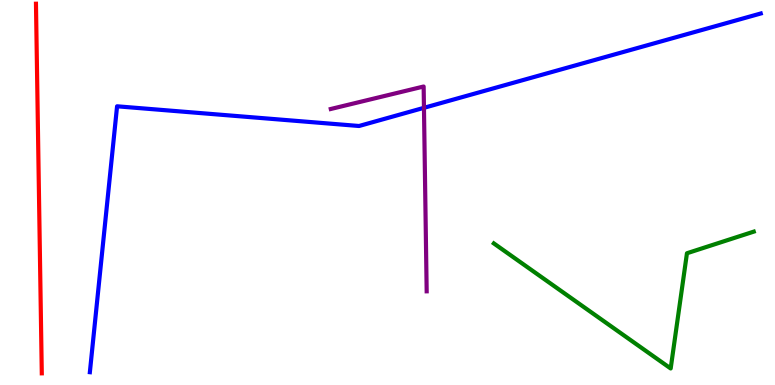[{'lines': ['blue', 'red'], 'intersections': []}, {'lines': ['green', 'red'], 'intersections': []}, {'lines': ['purple', 'red'], 'intersections': []}, {'lines': ['blue', 'green'], 'intersections': []}, {'lines': ['blue', 'purple'], 'intersections': [{'x': 5.47, 'y': 7.2}]}, {'lines': ['green', 'purple'], 'intersections': []}]